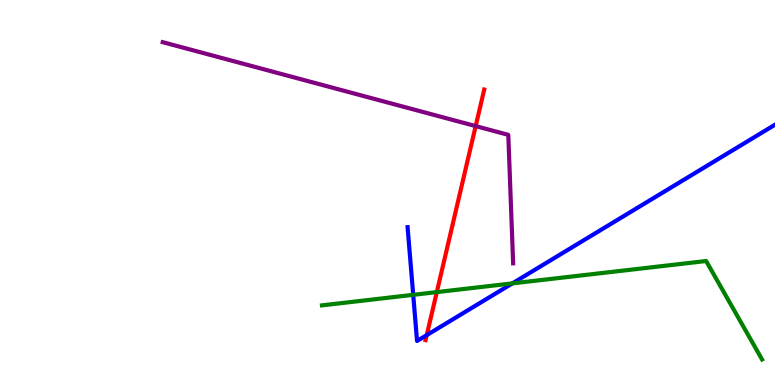[{'lines': ['blue', 'red'], 'intersections': [{'x': 5.51, 'y': 1.3}]}, {'lines': ['green', 'red'], 'intersections': [{'x': 5.64, 'y': 2.41}]}, {'lines': ['purple', 'red'], 'intersections': [{'x': 6.14, 'y': 6.72}]}, {'lines': ['blue', 'green'], 'intersections': [{'x': 5.33, 'y': 2.34}, {'x': 6.61, 'y': 2.64}]}, {'lines': ['blue', 'purple'], 'intersections': []}, {'lines': ['green', 'purple'], 'intersections': []}]